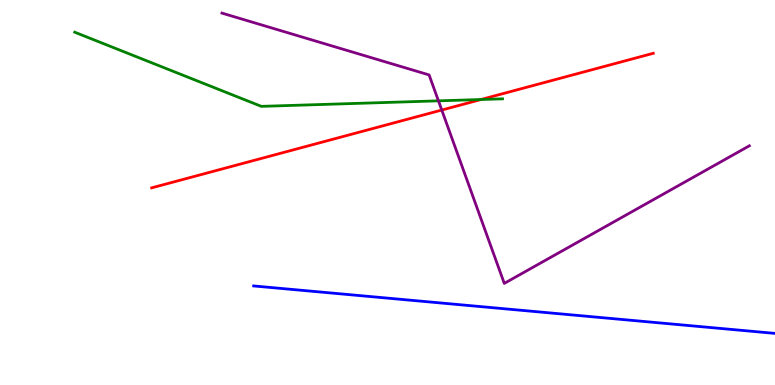[{'lines': ['blue', 'red'], 'intersections': []}, {'lines': ['green', 'red'], 'intersections': [{'x': 6.21, 'y': 7.42}]}, {'lines': ['purple', 'red'], 'intersections': [{'x': 5.7, 'y': 7.14}]}, {'lines': ['blue', 'green'], 'intersections': []}, {'lines': ['blue', 'purple'], 'intersections': []}, {'lines': ['green', 'purple'], 'intersections': [{'x': 5.66, 'y': 7.38}]}]